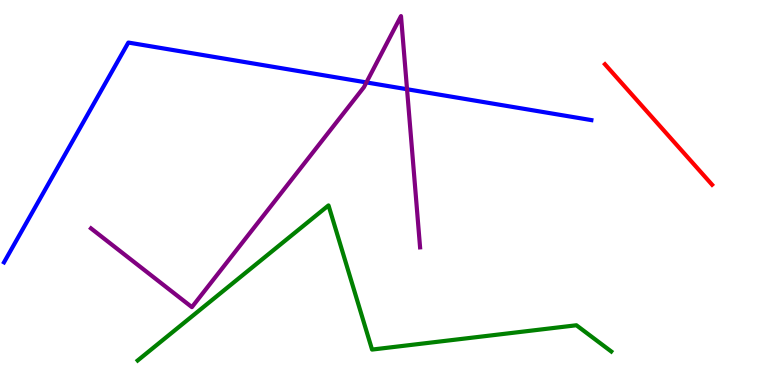[{'lines': ['blue', 'red'], 'intersections': []}, {'lines': ['green', 'red'], 'intersections': []}, {'lines': ['purple', 'red'], 'intersections': []}, {'lines': ['blue', 'green'], 'intersections': []}, {'lines': ['blue', 'purple'], 'intersections': [{'x': 4.73, 'y': 7.86}, {'x': 5.25, 'y': 7.68}]}, {'lines': ['green', 'purple'], 'intersections': []}]